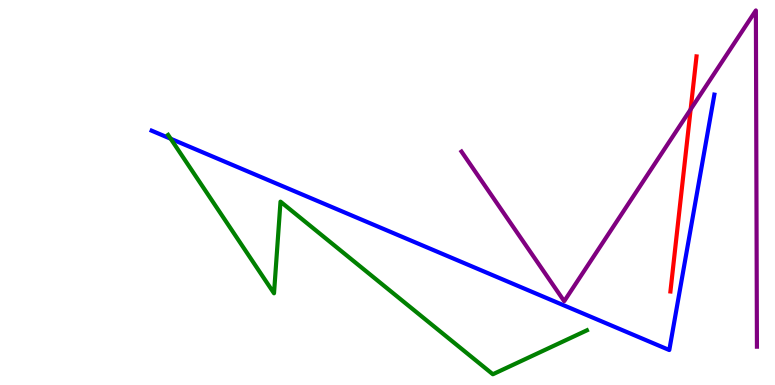[{'lines': ['blue', 'red'], 'intersections': []}, {'lines': ['green', 'red'], 'intersections': []}, {'lines': ['purple', 'red'], 'intersections': [{'x': 8.91, 'y': 7.16}]}, {'lines': ['blue', 'green'], 'intersections': [{'x': 2.2, 'y': 6.4}]}, {'lines': ['blue', 'purple'], 'intersections': []}, {'lines': ['green', 'purple'], 'intersections': []}]